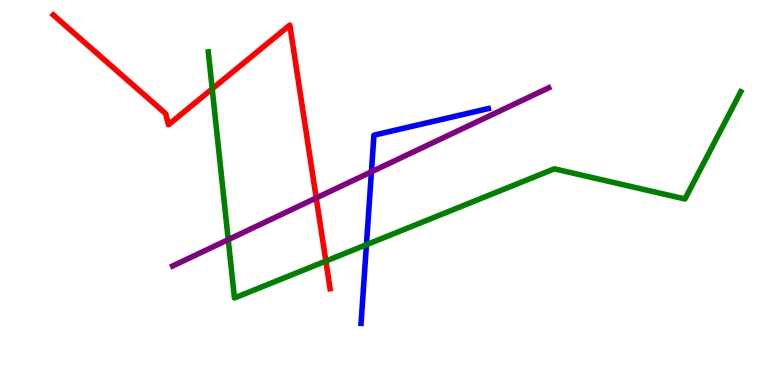[{'lines': ['blue', 'red'], 'intersections': []}, {'lines': ['green', 'red'], 'intersections': [{'x': 2.74, 'y': 7.69}, {'x': 4.2, 'y': 3.22}]}, {'lines': ['purple', 'red'], 'intersections': [{'x': 4.08, 'y': 4.86}]}, {'lines': ['blue', 'green'], 'intersections': [{'x': 4.73, 'y': 3.64}]}, {'lines': ['blue', 'purple'], 'intersections': [{'x': 4.79, 'y': 5.54}]}, {'lines': ['green', 'purple'], 'intersections': [{'x': 2.94, 'y': 3.78}]}]